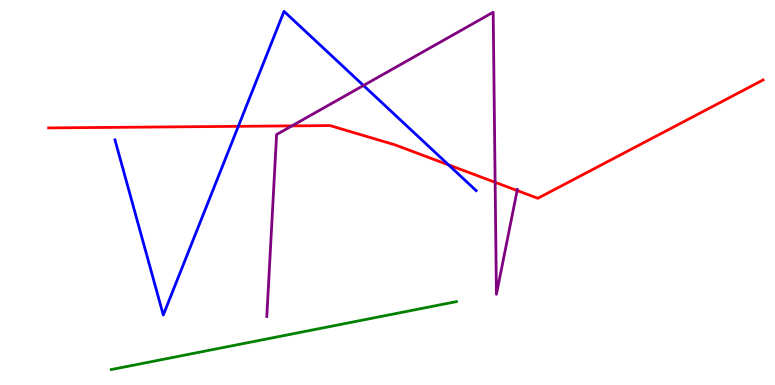[{'lines': ['blue', 'red'], 'intersections': [{'x': 3.07, 'y': 6.72}, {'x': 5.79, 'y': 5.72}]}, {'lines': ['green', 'red'], 'intersections': []}, {'lines': ['purple', 'red'], 'intersections': [{'x': 3.77, 'y': 6.73}, {'x': 6.39, 'y': 5.26}, {'x': 6.67, 'y': 5.05}]}, {'lines': ['blue', 'green'], 'intersections': []}, {'lines': ['blue', 'purple'], 'intersections': [{'x': 4.69, 'y': 7.78}]}, {'lines': ['green', 'purple'], 'intersections': []}]